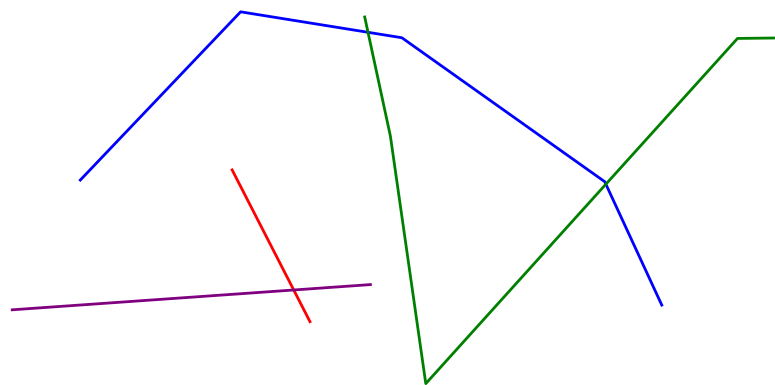[{'lines': ['blue', 'red'], 'intersections': []}, {'lines': ['green', 'red'], 'intersections': []}, {'lines': ['purple', 'red'], 'intersections': [{'x': 3.79, 'y': 2.47}]}, {'lines': ['blue', 'green'], 'intersections': [{'x': 4.75, 'y': 9.16}, {'x': 7.82, 'y': 5.22}]}, {'lines': ['blue', 'purple'], 'intersections': []}, {'lines': ['green', 'purple'], 'intersections': []}]